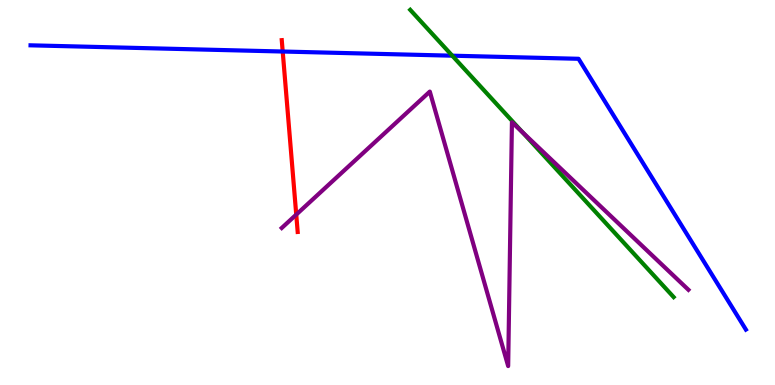[{'lines': ['blue', 'red'], 'intersections': [{'x': 3.65, 'y': 8.66}]}, {'lines': ['green', 'red'], 'intersections': []}, {'lines': ['purple', 'red'], 'intersections': [{'x': 3.82, 'y': 4.43}]}, {'lines': ['blue', 'green'], 'intersections': [{'x': 5.84, 'y': 8.55}]}, {'lines': ['blue', 'purple'], 'intersections': []}, {'lines': ['green', 'purple'], 'intersections': [{'x': 6.74, 'y': 6.57}]}]